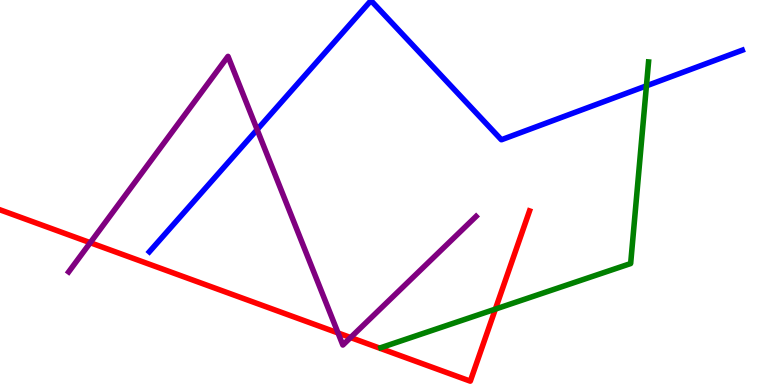[{'lines': ['blue', 'red'], 'intersections': []}, {'lines': ['green', 'red'], 'intersections': [{'x': 6.39, 'y': 1.97}]}, {'lines': ['purple', 'red'], 'intersections': [{'x': 1.16, 'y': 3.7}, {'x': 4.36, 'y': 1.35}, {'x': 4.52, 'y': 1.23}]}, {'lines': ['blue', 'green'], 'intersections': [{'x': 8.34, 'y': 7.77}]}, {'lines': ['blue', 'purple'], 'intersections': [{'x': 3.32, 'y': 6.63}]}, {'lines': ['green', 'purple'], 'intersections': []}]